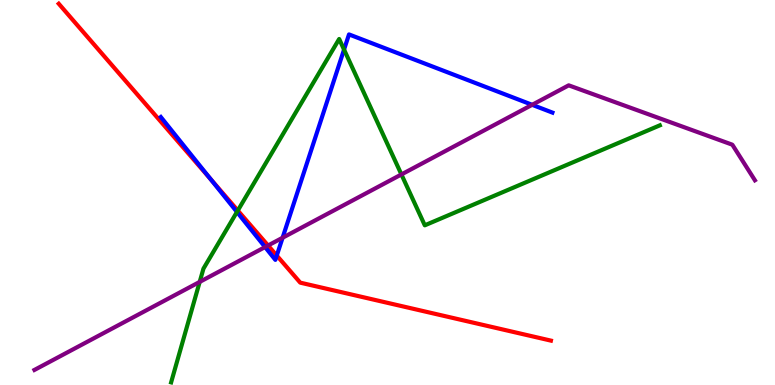[{'lines': ['blue', 'red'], 'intersections': [{'x': 2.72, 'y': 5.34}, {'x': 3.57, 'y': 3.36}]}, {'lines': ['green', 'red'], 'intersections': [{'x': 3.07, 'y': 4.53}]}, {'lines': ['purple', 'red'], 'intersections': [{'x': 3.46, 'y': 3.62}]}, {'lines': ['blue', 'green'], 'intersections': [{'x': 3.06, 'y': 4.49}, {'x': 4.44, 'y': 8.71}]}, {'lines': ['blue', 'purple'], 'intersections': [{'x': 3.42, 'y': 3.58}, {'x': 3.65, 'y': 3.82}, {'x': 6.87, 'y': 7.28}]}, {'lines': ['green', 'purple'], 'intersections': [{'x': 2.58, 'y': 2.68}, {'x': 5.18, 'y': 5.47}]}]